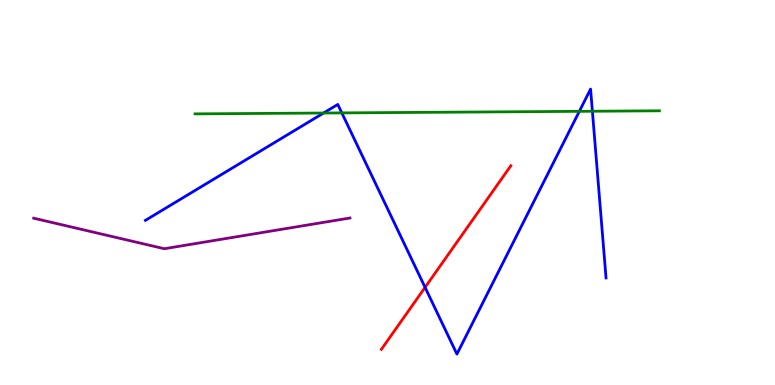[{'lines': ['blue', 'red'], 'intersections': [{'x': 5.48, 'y': 2.54}]}, {'lines': ['green', 'red'], 'intersections': []}, {'lines': ['purple', 'red'], 'intersections': []}, {'lines': ['blue', 'green'], 'intersections': [{'x': 4.17, 'y': 7.06}, {'x': 4.41, 'y': 7.07}, {'x': 7.48, 'y': 7.11}, {'x': 7.64, 'y': 7.11}]}, {'lines': ['blue', 'purple'], 'intersections': []}, {'lines': ['green', 'purple'], 'intersections': []}]